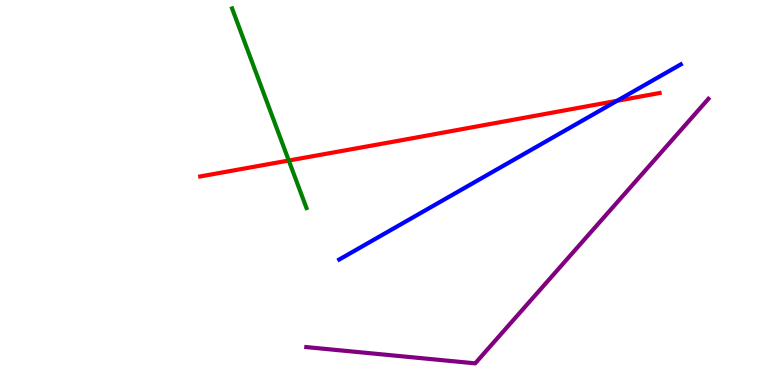[{'lines': ['blue', 'red'], 'intersections': [{'x': 7.96, 'y': 7.38}]}, {'lines': ['green', 'red'], 'intersections': [{'x': 3.73, 'y': 5.83}]}, {'lines': ['purple', 'red'], 'intersections': []}, {'lines': ['blue', 'green'], 'intersections': []}, {'lines': ['blue', 'purple'], 'intersections': []}, {'lines': ['green', 'purple'], 'intersections': []}]